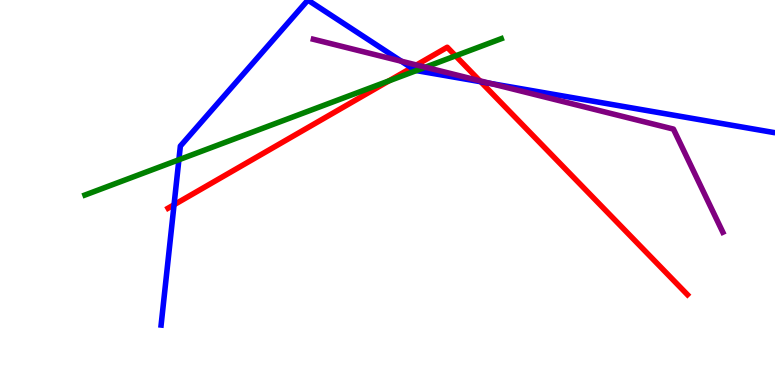[{'lines': ['blue', 'red'], 'intersections': [{'x': 2.25, 'y': 4.68}, {'x': 5.31, 'y': 8.24}, {'x': 6.2, 'y': 7.88}]}, {'lines': ['green', 'red'], 'intersections': [{'x': 5.02, 'y': 7.9}, {'x': 5.88, 'y': 8.55}]}, {'lines': ['purple', 'red'], 'intersections': [{'x': 5.37, 'y': 8.31}, {'x': 6.19, 'y': 7.9}]}, {'lines': ['blue', 'green'], 'intersections': [{'x': 2.31, 'y': 5.85}, {'x': 5.37, 'y': 8.17}]}, {'lines': ['blue', 'purple'], 'intersections': [{'x': 5.18, 'y': 8.41}, {'x': 6.33, 'y': 7.83}]}, {'lines': ['green', 'purple'], 'intersections': [{'x': 5.49, 'y': 8.25}]}]